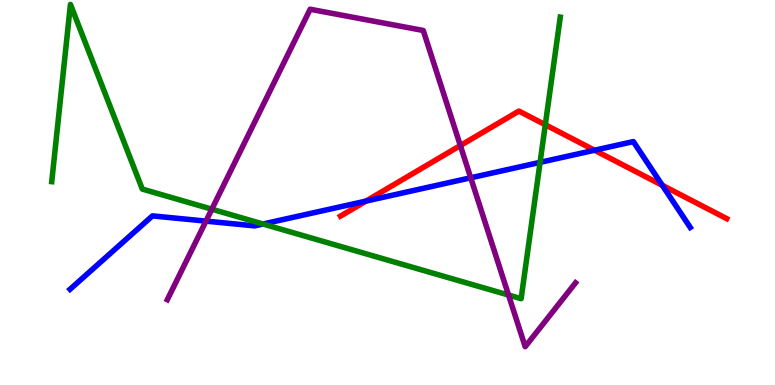[{'lines': ['blue', 'red'], 'intersections': [{'x': 4.72, 'y': 4.78}, {'x': 7.67, 'y': 6.1}, {'x': 8.55, 'y': 5.19}]}, {'lines': ['green', 'red'], 'intersections': [{'x': 7.04, 'y': 6.76}]}, {'lines': ['purple', 'red'], 'intersections': [{'x': 5.94, 'y': 6.22}]}, {'lines': ['blue', 'green'], 'intersections': [{'x': 3.39, 'y': 4.18}, {'x': 6.97, 'y': 5.78}]}, {'lines': ['blue', 'purple'], 'intersections': [{'x': 2.66, 'y': 4.26}, {'x': 6.07, 'y': 5.38}]}, {'lines': ['green', 'purple'], 'intersections': [{'x': 2.73, 'y': 4.57}, {'x': 6.56, 'y': 2.34}]}]